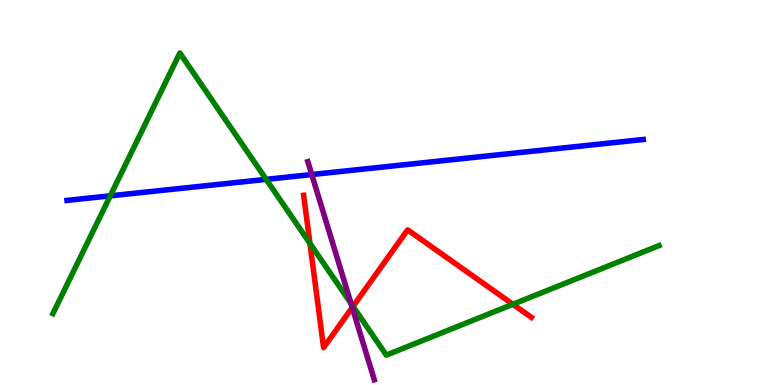[{'lines': ['blue', 'red'], 'intersections': []}, {'lines': ['green', 'red'], 'intersections': [{'x': 4.0, 'y': 3.68}, {'x': 4.56, 'y': 2.04}, {'x': 6.62, 'y': 2.1}]}, {'lines': ['purple', 'red'], 'intersections': [{'x': 4.55, 'y': 2.01}]}, {'lines': ['blue', 'green'], 'intersections': [{'x': 1.42, 'y': 4.91}, {'x': 3.43, 'y': 5.34}]}, {'lines': ['blue', 'purple'], 'intersections': [{'x': 4.02, 'y': 5.47}]}, {'lines': ['green', 'purple'], 'intersections': [{'x': 4.53, 'y': 2.12}]}]